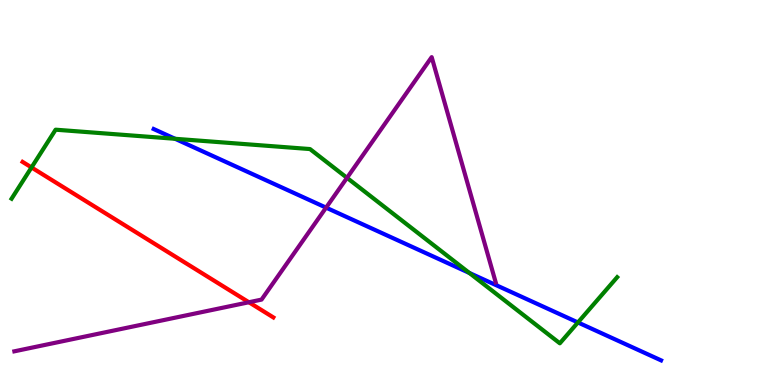[{'lines': ['blue', 'red'], 'intersections': []}, {'lines': ['green', 'red'], 'intersections': [{'x': 0.407, 'y': 5.65}]}, {'lines': ['purple', 'red'], 'intersections': [{'x': 3.21, 'y': 2.15}]}, {'lines': ['blue', 'green'], 'intersections': [{'x': 2.26, 'y': 6.4}, {'x': 6.06, 'y': 2.91}, {'x': 7.46, 'y': 1.62}]}, {'lines': ['blue', 'purple'], 'intersections': [{'x': 4.21, 'y': 4.61}]}, {'lines': ['green', 'purple'], 'intersections': [{'x': 4.48, 'y': 5.38}]}]